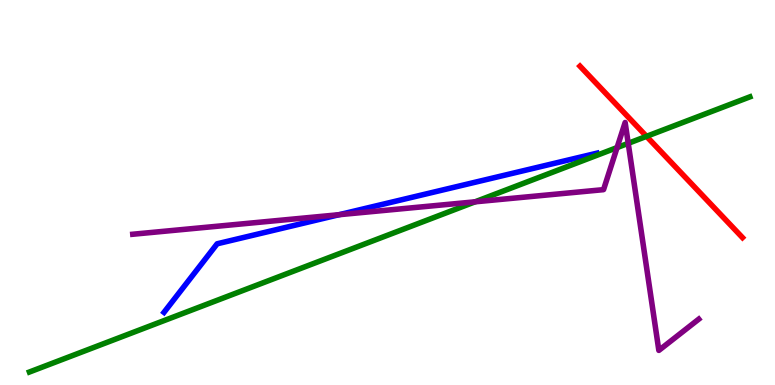[{'lines': ['blue', 'red'], 'intersections': []}, {'lines': ['green', 'red'], 'intersections': [{'x': 8.34, 'y': 6.46}]}, {'lines': ['purple', 'red'], 'intersections': []}, {'lines': ['blue', 'green'], 'intersections': []}, {'lines': ['blue', 'purple'], 'intersections': [{'x': 4.37, 'y': 4.42}]}, {'lines': ['green', 'purple'], 'intersections': [{'x': 6.13, 'y': 4.76}, {'x': 7.96, 'y': 6.17}, {'x': 8.11, 'y': 6.28}]}]